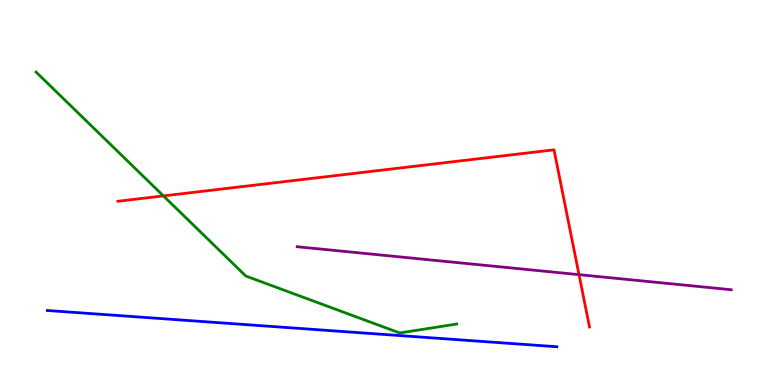[{'lines': ['blue', 'red'], 'intersections': []}, {'lines': ['green', 'red'], 'intersections': [{'x': 2.11, 'y': 4.91}]}, {'lines': ['purple', 'red'], 'intersections': [{'x': 7.47, 'y': 2.87}]}, {'lines': ['blue', 'green'], 'intersections': []}, {'lines': ['blue', 'purple'], 'intersections': []}, {'lines': ['green', 'purple'], 'intersections': []}]